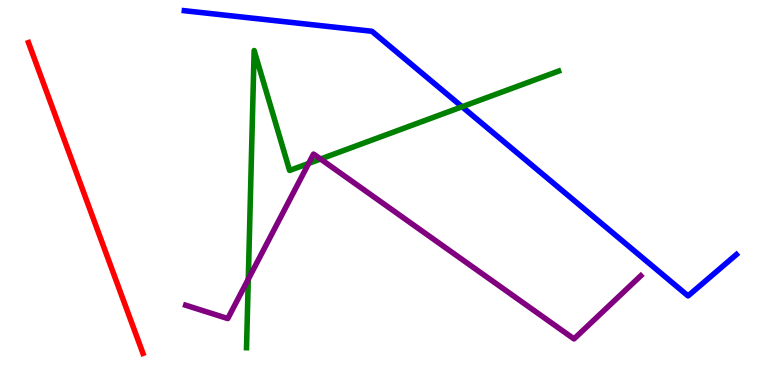[{'lines': ['blue', 'red'], 'intersections': []}, {'lines': ['green', 'red'], 'intersections': []}, {'lines': ['purple', 'red'], 'intersections': []}, {'lines': ['blue', 'green'], 'intersections': [{'x': 5.96, 'y': 7.23}]}, {'lines': ['blue', 'purple'], 'intersections': []}, {'lines': ['green', 'purple'], 'intersections': [{'x': 3.2, 'y': 2.75}, {'x': 3.98, 'y': 5.76}, {'x': 4.14, 'y': 5.87}]}]